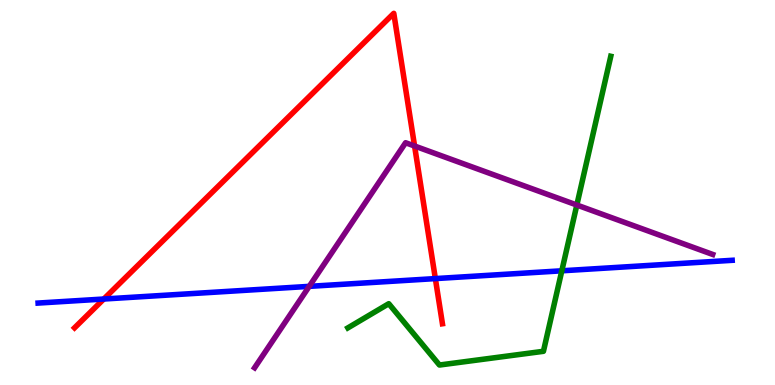[{'lines': ['blue', 'red'], 'intersections': [{'x': 1.34, 'y': 2.23}, {'x': 5.62, 'y': 2.76}]}, {'lines': ['green', 'red'], 'intersections': []}, {'lines': ['purple', 'red'], 'intersections': [{'x': 5.35, 'y': 6.21}]}, {'lines': ['blue', 'green'], 'intersections': [{'x': 7.25, 'y': 2.97}]}, {'lines': ['blue', 'purple'], 'intersections': [{'x': 3.99, 'y': 2.56}]}, {'lines': ['green', 'purple'], 'intersections': [{'x': 7.44, 'y': 4.67}]}]